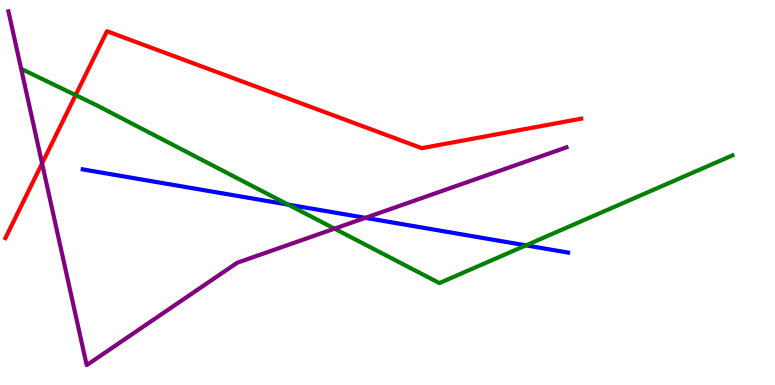[{'lines': ['blue', 'red'], 'intersections': []}, {'lines': ['green', 'red'], 'intersections': [{'x': 0.976, 'y': 7.53}]}, {'lines': ['purple', 'red'], 'intersections': [{'x': 0.543, 'y': 5.76}]}, {'lines': ['blue', 'green'], 'intersections': [{'x': 3.72, 'y': 4.69}, {'x': 6.79, 'y': 3.63}]}, {'lines': ['blue', 'purple'], 'intersections': [{'x': 4.71, 'y': 4.34}]}, {'lines': ['green', 'purple'], 'intersections': [{'x': 4.32, 'y': 4.06}]}]